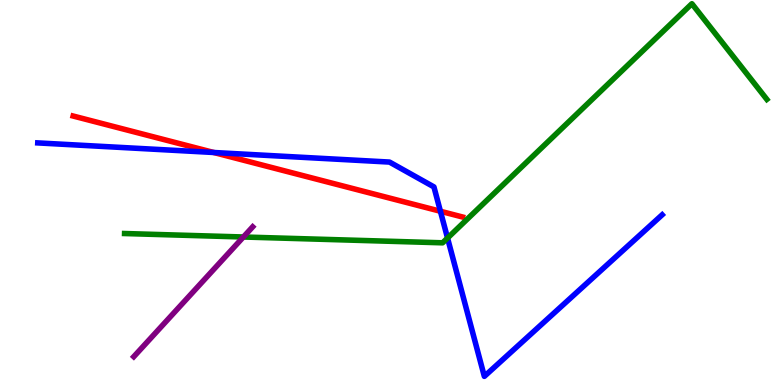[{'lines': ['blue', 'red'], 'intersections': [{'x': 2.76, 'y': 6.04}, {'x': 5.68, 'y': 4.51}]}, {'lines': ['green', 'red'], 'intersections': []}, {'lines': ['purple', 'red'], 'intersections': []}, {'lines': ['blue', 'green'], 'intersections': [{'x': 5.77, 'y': 3.82}]}, {'lines': ['blue', 'purple'], 'intersections': []}, {'lines': ['green', 'purple'], 'intersections': [{'x': 3.14, 'y': 3.84}]}]